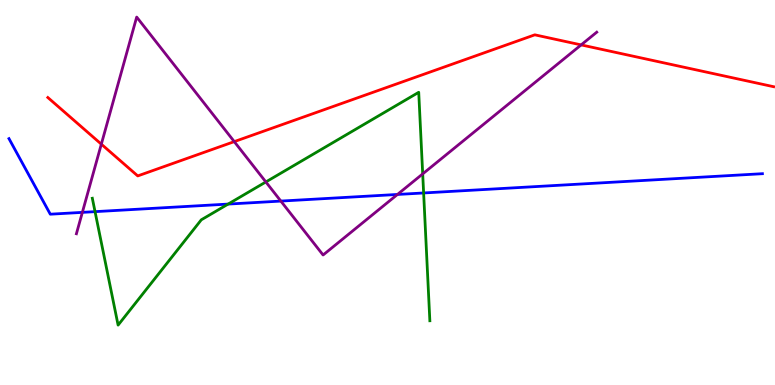[{'lines': ['blue', 'red'], 'intersections': []}, {'lines': ['green', 'red'], 'intersections': []}, {'lines': ['purple', 'red'], 'intersections': [{'x': 1.31, 'y': 6.26}, {'x': 3.02, 'y': 6.32}, {'x': 7.5, 'y': 8.83}]}, {'lines': ['blue', 'green'], 'intersections': [{'x': 1.23, 'y': 4.5}, {'x': 2.94, 'y': 4.7}, {'x': 5.47, 'y': 4.99}]}, {'lines': ['blue', 'purple'], 'intersections': [{'x': 1.06, 'y': 4.48}, {'x': 3.62, 'y': 4.78}, {'x': 5.13, 'y': 4.95}]}, {'lines': ['green', 'purple'], 'intersections': [{'x': 3.43, 'y': 5.27}, {'x': 5.45, 'y': 5.48}]}]